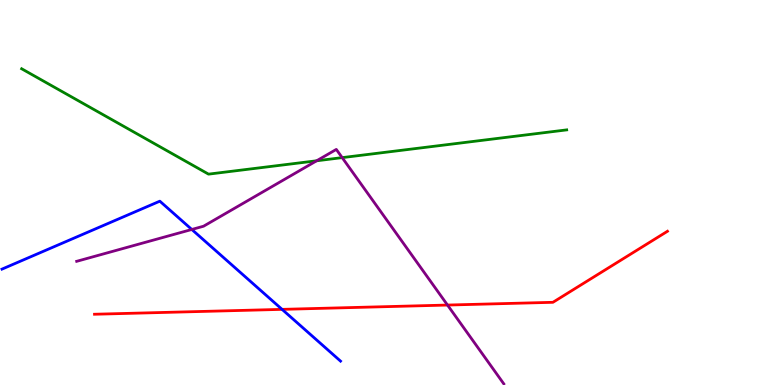[{'lines': ['blue', 'red'], 'intersections': [{'x': 3.64, 'y': 1.96}]}, {'lines': ['green', 'red'], 'intersections': []}, {'lines': ['purple', 'red'], 'intersections': [{'x': 5.77, 'y': 2.08}]}, {'lines': ['blue', 'green'], 'intersections': []}, {'lines': ['blue', 'purple'], 'intersections': [{'x': 2.47, 'y': 4.04}]}, {'lines': ['green', 'purple'], 'intersections': [{'x': 4.09, 'y': 5.82}, {'x': 4.42, 'y': 5.91}]}]